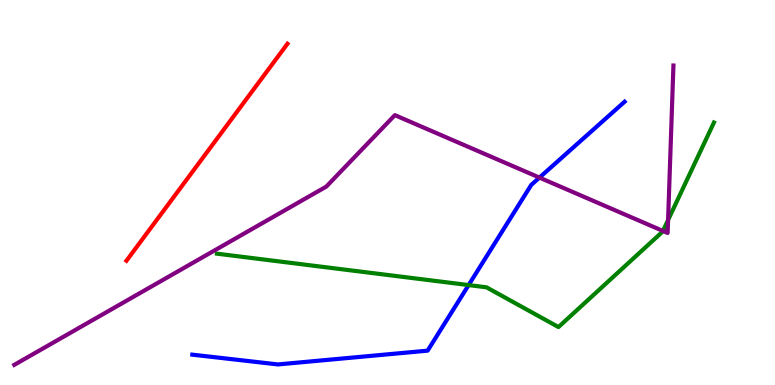[{'lines': ['blue', 'red'], 'intersections': []}, {'lines': ['green', 'red'], 'intersections': []}, {'lines': ['purple', 'red'], 'intersections': []}, {'lines': ['blue', 'green'], 'intersections': [{'x': 6.05, 'y': 2.6}]}, {'lines': ['blue', 'purple'], 'intersections': [{'x': 6.96, 'y': 5.39}]}, {'lines': ['green', 'purple'], 'intersections': [{'x': 8.55, 'y': 4.0}, {'x': 8.62, 'y': 4.29}]}]